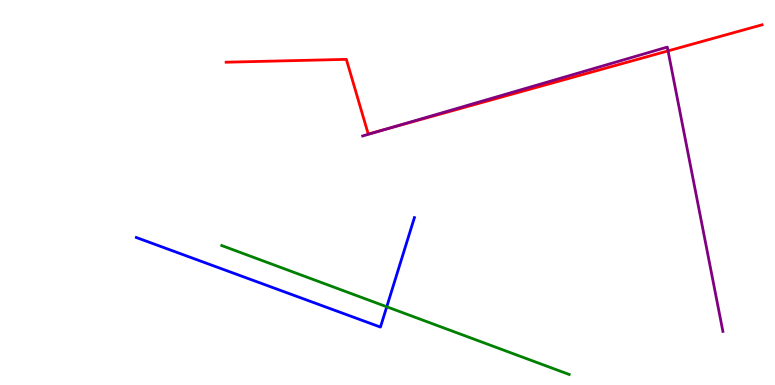[{'lines': ['blue', 'red'], 'intersections': []}, {'lines': ['green', 'red'], 'intersections': []}, {'lines': ['purple', 'red'], 'intersections': [{'x': 5.01, 'y': 6.66}, {'x': 8.62, 'y': 8.68}]}, {'lines': ['blue', 'green'], 'intersections': [{'x': 4.99, 'y': 2.03}]}, {'lines': ['blue', 'purple'], 'intersections': []}, {'lines': ['green', 'purple'], 'intersections': []}]